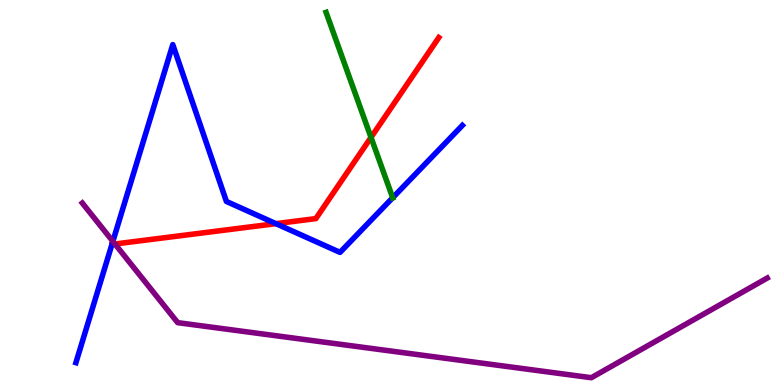[{'lines': ['blue', 'red'], 'intersections': [{'x': 3.56, 'y': 4.19}]}, {'lines': ['green', 'red'], 'intersections': [{'x': 4.79, 'y': 6.43}]}, {'lines': ['purple', 'red'], 'intersections': [{'x': 1.48, 'y': 3.66}]}, {'lines': ['blue', 'green'], 'intersections': [{'x': 5.07, 'y': 4.86}]}, {'lines': ['blue', 'purple'], 'intersections': [{'x': 1.46, 'y': 3.73}]}, {'lines': ['green', 'purple'], 'intersections': []}]